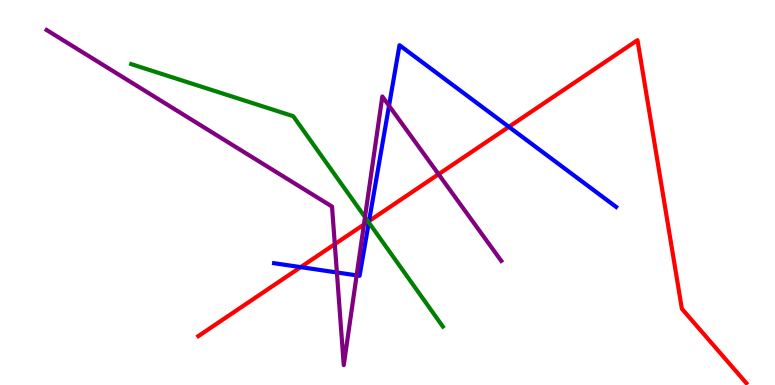[{'lines': ['blue', 'red'], 'intersections': [{'x': 3.88, 'y': 3.06}, {'x': 4.76, 'y': 4.26}, {'x': 6.57, 'y': 6.71}]}, {'lines': ['green', 'red'], 'intersections': [{'x': 4.75, 'y': 4.24}]}, {'lines': ['purple', 'red'], 'intersections': [{'x': 4.32, 'y': 3.66}, {'x': 4.7, 'y': 4.17}, {'x': 5.66, 'y': 5.47}]}, {'lines': ['blue', 'green'], 'intersections': [{'x': 4.76, 'y': 4.22}]}, {'lines': ['blue', 'purple'], 'intersections': [{'x': 4.35, 'y': 2.92}, {'x': 4.6, 'y': 2.85}, {'x': 5.02, 'y': 7.25}]}, {'lines': ['green', 'purple'], 'intersections': [{'x': 4.71, 'y': 4.36}]}]